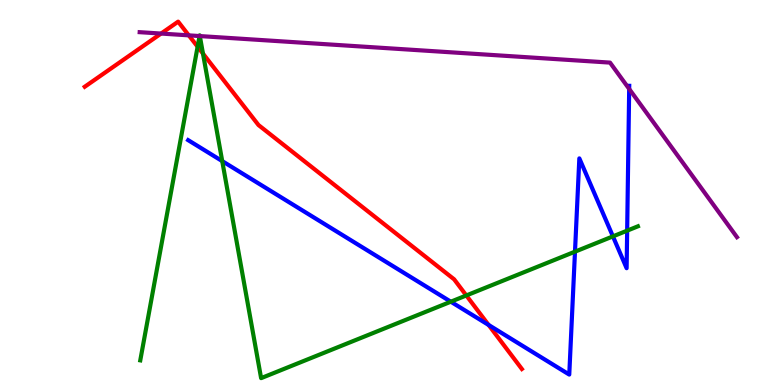[{'lines': ['blue', 'red'], 'intersections': [{'x': 6.3, 'y': 1.56}]}, {'lines': ['green', 'red'], 'intersections': [{'x': 2.55, 'y': 8.79}, {'x': 2.62, 'y': 8.61}, {'x': 6.02, 'y': 2.33}]}, {'lines': ['purple', 'red'], 'intersections': [{'x': 2.08, 'y': 9.13}, {'x': 2.44, 'y': 9.08}]}, {'lines': ['blue', 'green'], 'intersections': [{'x': 2.87, 'y': 5.82}, {'x': 5.82, 'y': 2.16}, {'x': 7.42, 'y': 3.46}, {'x': 7.91, 'y': 3.86}, {'x': 8.09, 'y': 4.01}]}, {'lines': ['blue', 'purple'], 'intersections': [{'x': 8.12, 'y': 7.69}]}, {'lines': ['green', 'purple'], 'intersections': [{'x': 2.57, 'y': 9.06}, {'x': 2.58, 'y': 9.06}]}]